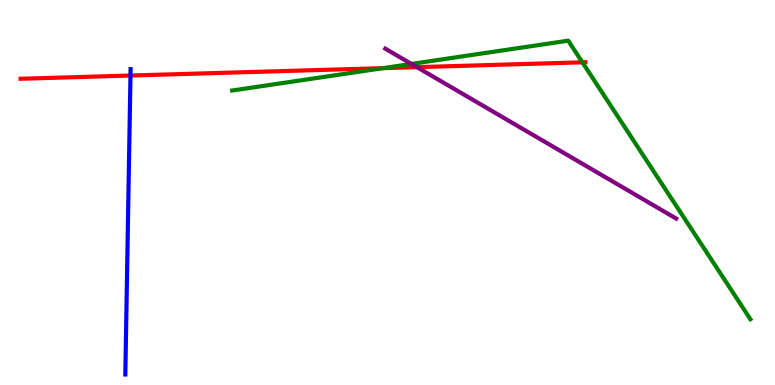[{'lines': ['blue', 'red'], 'intersections': [{'x': 1.68, 'y': 8.04}]}, {'lines': ['green', 'red'], 'intersections': [{'x': 4.94, 'y': 8.23}, {'x': 7.51, 'y': 8.38}]}, {'lines': ['purple', 'red'], 'intersections': [{'x': 5.38, 'y': 8.26}]}, {'lines': ['blue', 'green'], 'intersections': []}, {'lines': ['blue', 'purple'], 'intersections': []}, {'lines': ['green', 'purple'], 'intersections': [{'x': 5.31, 'y': 8.34}]}]